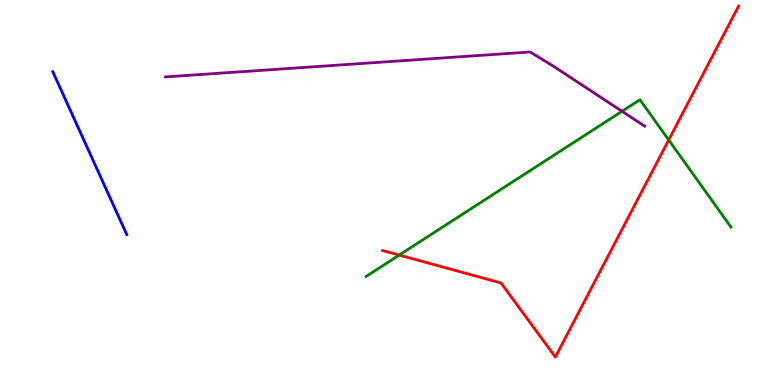[{'lines': ['blue', 'red'], 'intersections': []}, {'lines': ['green', 'red'], 'intersections': [{'x': 5.15, 'y': 3.37}, {'x': 8.63, 'y': 6.36}]}, {'lines': ['purple', 'red'], 'intersections': []}, {'lines': ['blue', 'green'], 'intersections': []}, {'lines': ['blue', 'purple'], 'intersections': []}, {'lines': ['green', 'purple'], 'intersections': [{'x': 8.03, 'y': 7.11}]}]